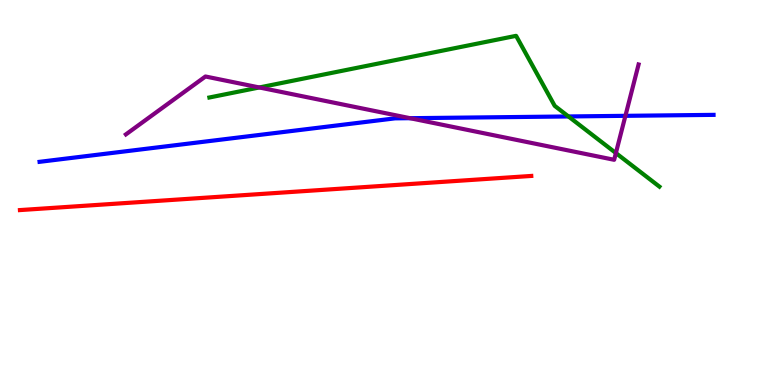[{'lines': ['blue', 'red'], 'intersections': []}, {'lines': ['green', 'red'], 'intersections': []}, {'lines': ['purple', 'red'], 'intersections': []}, {'lines': ['blue', 'green'], 'intersections': [{'x': 7.33, 'y': 6.98}]}, {'lines': ['blue', 'purple'], 'intersections': [{'x': 5.29, 'y': 6.93}, {'x': 8.07, 'y': 6.99}]}, {'lines': ['green', 'purple'], 'intersections': [{'x': 3.35, 'y': 7.73}, {'x': 7.95, 'y': 6.02}]}]